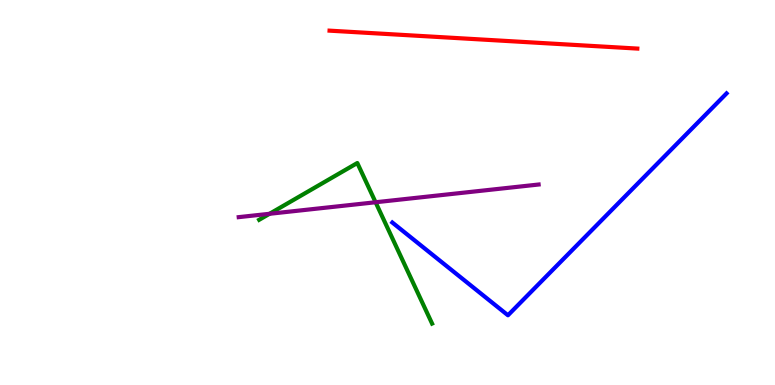[{'lines': ['blue', 'red'], 'intersections': []}, {'lines': ['green', 'red'], 'intersections': []}, {'lines': ['purple', 'red'], 'intersections': []}, {'lines': ['blue', 'green'], 'intersections': []}, {'lines': ['blue', 'purple'], 'intersections': []}, {'lines': ['green', 'purple'], 'intersections': [{'x': 3.48, 'y': 4.45}, {'x': 4.85, 'y': 4.75}]}]